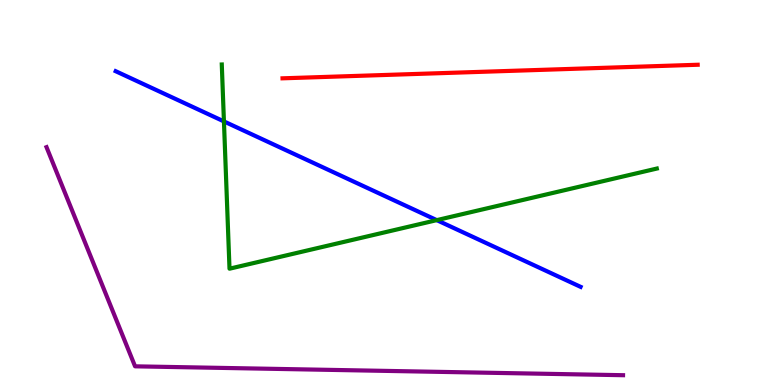[{'lines': ['blue', 'red'], 'intersections': []}, {'lines': ['green', 'red'], 'intersections': []}, {'lines': ['purple', 'red'], 'intersections': []}, {'lines': ['blue', 'green'], 'intersections': [{'x': 2.89, 'y': 6.85}, {'x': 5.64, 'y': 4.28}]}, {'lines': ['blue', 'purple'], 'intersections': []}, {'lines': ['green', 'purple'], 'intersections': []}]